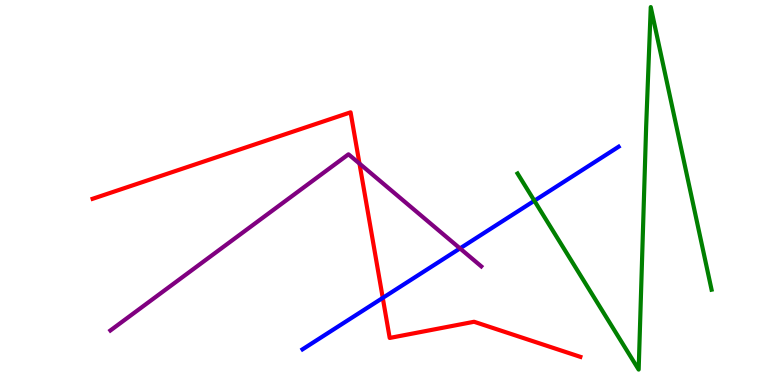[{'lines': ['blue', 'red'], 'intersections': [{'x': 4.94, 'y': 2.26}]}, {'lines': ['green', 'red'], 'intersections': []}, {'lines': ['purple', 'red'], 'intersections': [{'x': 4.64, 'y': 5.75}]}, {'lines': ['blue', 'green'], 'intersections': [{'x': 6.89, 'y': 4.79}]}, {'lines': ['blue', 'purple'], 'intersections': [{'x': 5.94, 'y': 3.55}]}, {'lines': ['green', 'purple'], 'intersections': []}]